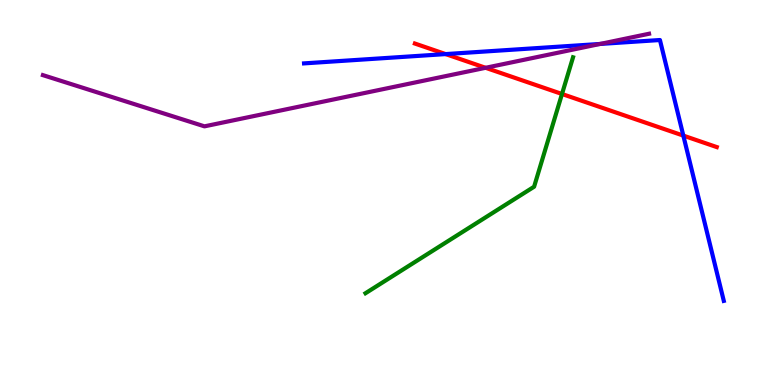[{'lines': ['blue', 'red'], 'intersections': [{'x': 5.75, 'y': 8.6}, {'x': 8.82, 'y': 6.48}]}, {'lines': ['green', 'red'], 'intersections': [{'x': 7.25, 'y': 7.56}]}, {'lines': ['purple', 'red'], 'intersections': [{'x': 6.27, 'y': 8.24}]}, {'lines': ['blue', 'green'], 'intersections': []}, {'lines': ['blue', 'purple'], 'intersections': [{'x': 7.74, 'y': 8.86}]}, {'lines': ['green', 'purple'], 'intersections': []}]